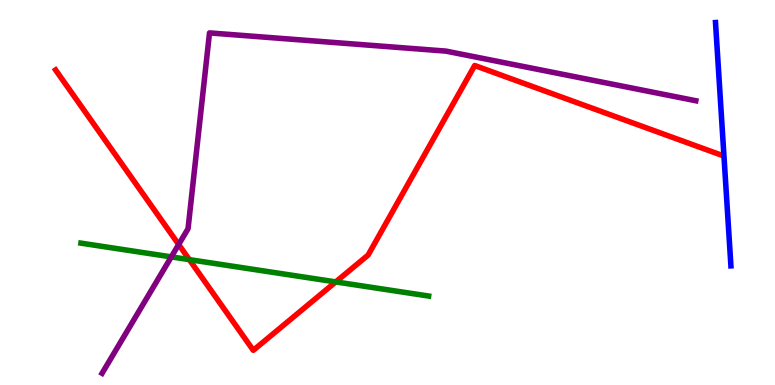[{'lines': ['blue', 'red'], 'intersections': []}, {'lines': ['green', 'red'], 'intersections': [{'x': 2.44, 'y': 3.26}, {'x': 4.33, 'y': 2.68}]}, {'lines': ['purple', 'red'], 'intersections': [{'x': 2.31, 'y': 3.65}]}, {'lines': ['blue', 'green'], 'intersections': []}, {'lines': ['blue', 'purple'], 'intersections': []}, {'lines': ['green', 'purple'], 'intersections': [{'x': 2.21, 'y': 3.33}]}]